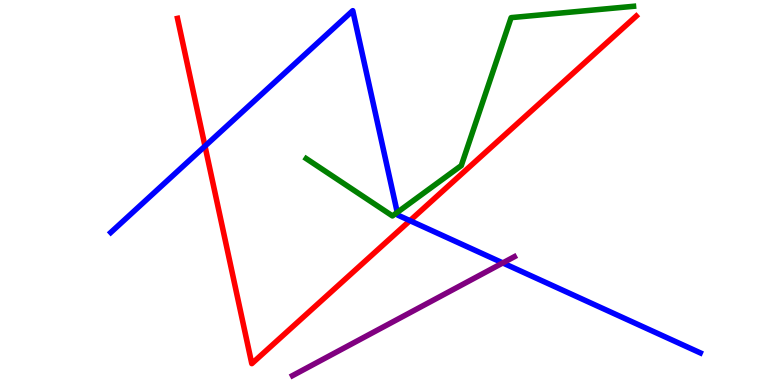[{'lines': ['blue', 'red'], 'intersections': [{'x': 2.64, 'y': 6.2}, {'x': 5.29, 'y': 4.27}]}, {'lines': ['green', 'red'], 'intersections': []}, {'lines': ['purple', 'red'], 'intersections': []}, {'lines': ['blue', 'green'], 'intersections': [{'x': 5.13, 'y': 4.48}]}, {'lines': ['blue', 'purple'], 'intersections': [{'x': 6.49, 'y': 3.17}]}, {'lines': ['green', 'purple'], 'intersections': []}]